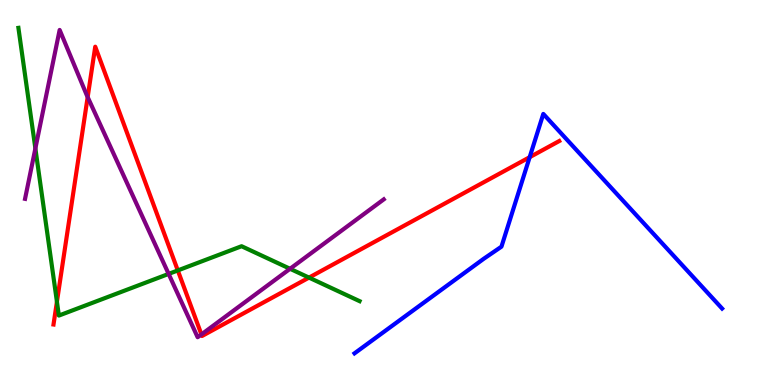[{'lines': ['blue', 'red'], 'intersections': [{'x': 6.83, 'y': 5.92}]}, {'lines': ['green', 'red'], 'intersections': [{'x': 0.735, 'y': 2.16}, {'x': 2.29, 'y': 2.98}, {'x': 3.99, 'y': 2.79}]}, {'lines': ['purple', 'red'], 'intersections': [{'x': 1.13, 'y': 7.48}, {'x': 2.6, 'y': 1.31}]}, {'lines': ['blue', 'green'], 'intersections': []}, {'lines': ['blue', 'purple'], 'intersections': []}, {'lines': ['green', 'purple'], 'intersections': [{'x': 0.456, 'y': 6.14}, {'x': 2.18, 'y': 2.89}, {'x': 3.74, 'y': 3.02}]}]